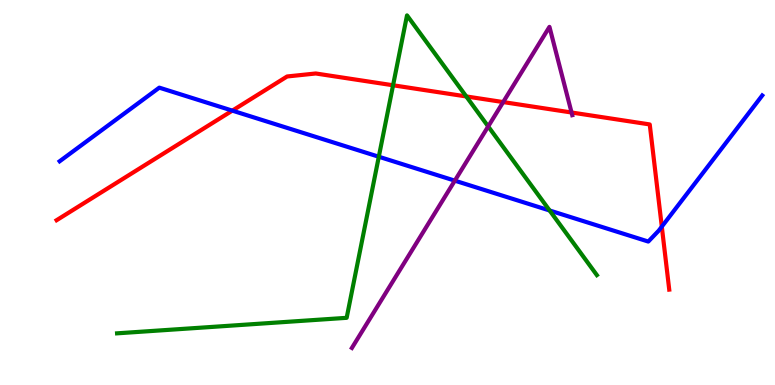[{'lines': ['blue', 'red'], 'intersections': [{'x': 3.0, 'y': 7.13}, {'x': 8.54, 'y': 4.11}]}, {'lines': ['green', 'red'], 'intersections': [{'x': 5.07, 'y': 7.78}, {'x': 6.02, 'y': 7.49}]}, {'lines': ['purple', 'red'], 'intersections': [{'x': 6.49, 'y': 7.35}, {'x': 7.37, 'y': 7.08}]}, {'lines': ['blue', 'green'], 'intersections': [{'x': 4.89, 'y': 5.93}, {'x': 7.09, 'y': 4.53}]}, {'lines': ['blue', 'purple'], 'intersections': [{'x': 5.87, 'y': 5.31}]}, {'lines': ['green', 'purple'], 'intersections': [{'x': 6.3, 'y': 6.72}]}]